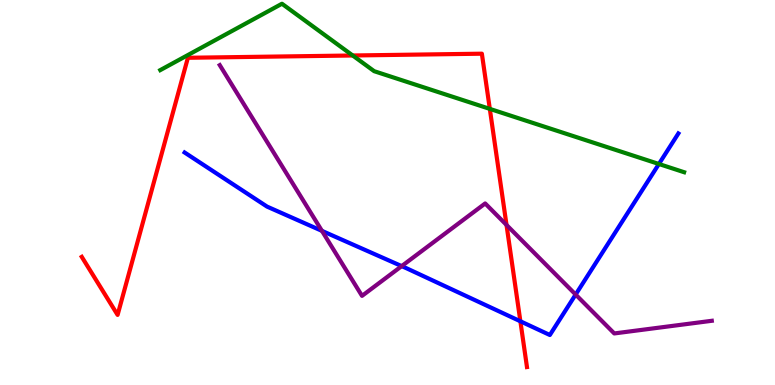[{'lines': ['blue', 'red'], 'intersections': [{'x': 6.71, 'y': 1.66}]}, {'lines': ['green', 'red'], 'intersections': [{'x': 4.55, 'y': 8.56}, {'x': 6.32, 'y': 7.17}]}, {'lines': ['purple', 'red'], 'intersections': [{'x': 6.54, 'y': 4.16}]}, {'lines': ['blue', 'green'], 'intersections': [{'x': 8.5, 'y': 5.74}]}, {'lines': ['blue', 'purple'], 'intersections': [{'x': 4.15, 'y': 4.0}, {'x': 5.18, 'y': 3.09}, {'x': 7.43, 'y': 2.35}]}, {'lines': ['green', 'purple'], 'intersections': []}]